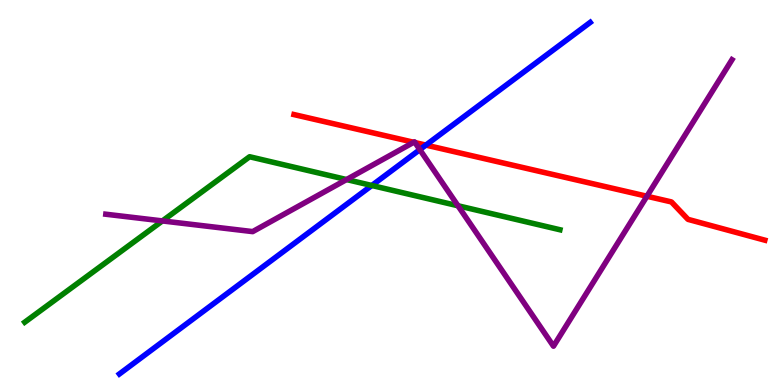[{'lines': ['blue', 'red'], 'intersections': [{'x': 5.5, 'y': 6.23}]}, {'lines': ['green', 'red'], 'intersections': []}, {'lines': ['purple', 'red'], 'intersections': [{'x': 5.34, 'y': 6.3}, {'x': 5.35, 'y': 6.3}, {'x': 8.35, 'y': 4.9}]}, {'lines': ['blue', 'green'], 'intersections': [{'x': 4.8, 'y': 5.18}]}, {'lines': ['blue', 'purple'], 'intersections': [{'x': 5.42, 'y': 6.11}]}, {'lines': ['green', 'purple'], 'intersections': [{'x': 2.1, 'y': 4.26}, {'x': 4.47, 'y': 5.34}, {'x': 5.91, 'y': 4.66}]}]